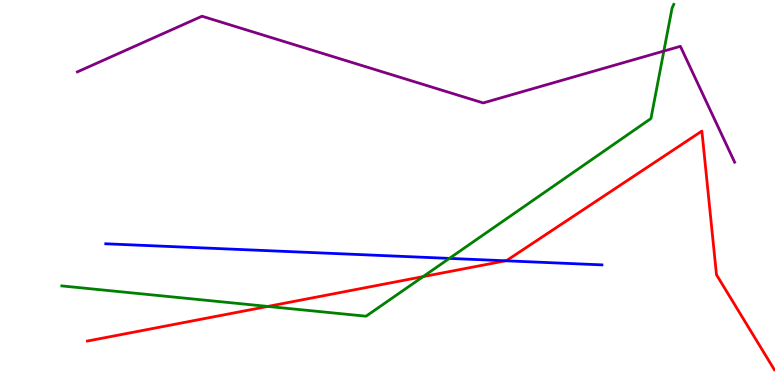[{'lines': ['blue', 'red'], 'intersections': [{'x': 6.52, 'y': 3.23}]}, {'lines': ['green', 'red'], 'intersections': [{'x': 3.46, 'y': 2.04}, {'x': 5.46, 'y': 2.82}]}, {'lines': ['purple', 'red'], 'intersections': []}, {'lines': ['blue', 'green'], 'intersections': [{'x': 5.8, 'y': 3.29}]}, {'lines': ['blue', 'purple'], 'intersections': []}, {'lines': ['green', 'purple'], 'intersections': [{'x': 8.57, 'y': 8.67}]}]